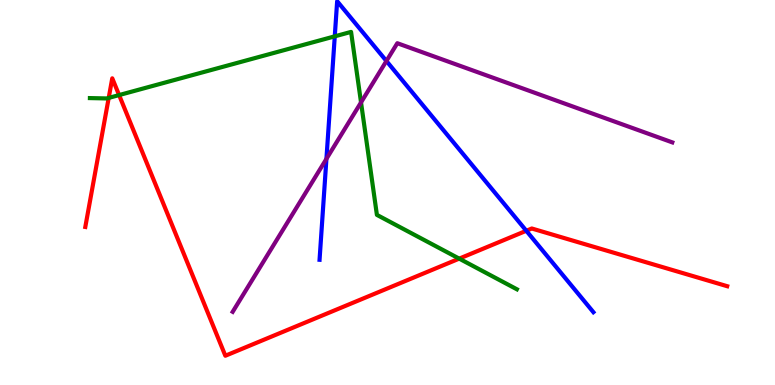[{'lines': ['blue', 'red'], 'intersections': [{'x': 6.79, 'y': 4.01}]}, {'lines': ['green', 'red'], 'intersections': [{'x': 1.4, 'y': 7.46}, {'x': 1.54, 'y': 7.53}, {'x': 5.93, 'y': 3.28}]}, {'lines': ['purple', 'red'], 'intersections': []}, {'lines': ['blue', 'green'], 'intersections': [{'x': 4.32, 'y': 9.06}]}, {'lines': ['blue', 'purple'], 'intersections': [{'x': 4.21, 'y': 5.87}, {'x': 4.99, 'y': 8.42}]}, {'lines': ['green', 'purple'], 'intersections': [{'x': 4.66, 'y': 7.34}]}]